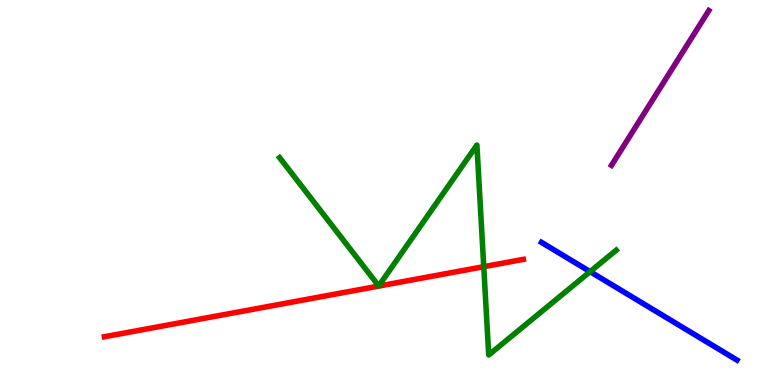[{'lines': ['blue', 'red'], 'intersections': []}, {'lines': ['green', 'red'], 'intersections': [{'x': 6.24, 'y': 3.07}]}, {'lines': ['purple', 'red'], 'intersections': []}, {'lines': ['blue', 'green'], 'intersections': [{'x': 7.61, 'y': 2.94}]}, {'lines': ['blue', 'purple'], 'intersections': []}, {'lines': ['green', 'purple'], 'intersections': []}]